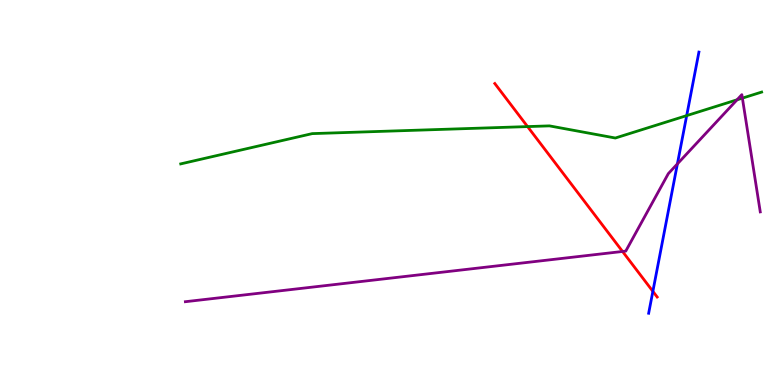[{'lines': ['blue', 'red'], 'intersections': [{'x': 8.42, 'y': 2.43}]}, {'lines': ['green', 'red'], 'intersections': [{'x': 6.81, 'y': 6.71}]}, {'lines': ['purple', 'red'], 'intersections': [{'x': 8.03, 'y': 3.47}]}, {'lines': ['blue', 'green'], 'intersections': [{'x': 8.86, 'y': 7.0}]}, {'lines': ['blue', 'purple'], 'intersections': [{'x': 8.74, 'y': 5.74}]}, {'lines': ['green', 'purple'], 'intersections': [{'x': 9.51, 'y': 7.41}, {'x': 9.58, 'y': 7.45}]}]